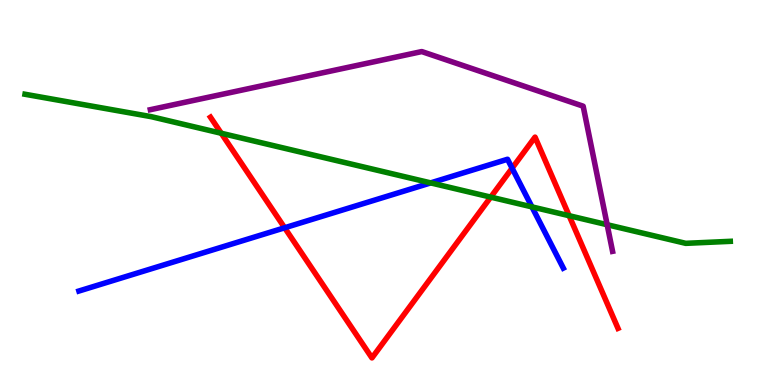[{'lines': ['blue', 'red'], 'intersections': [{'x': 3.67, 'y': 4.08}, {'x': 6.61, 'y': 5.63}]}, {'lines': ['green', 'red'], 'intersections': [{'x': 2.85, 'y': 6.54}, {'x': 6.33, 'y': 4.88}, {'x': 7.34, 'y': 4.4}]}, {'lines': ['purple', 'red'], 'intersections': []}, {'lines': ['blue', 'green'], 'intersections': [{'x': 5.56, 'y': 5.25}, {'x': 6.86, 'y': 4.63}]}, {'lines': ['blue', 'purple'], 'intersections': []}, {'lines': ['green', 'purple'], 'intersections': [{'x': 7.83, 'y': 4.16}]}]